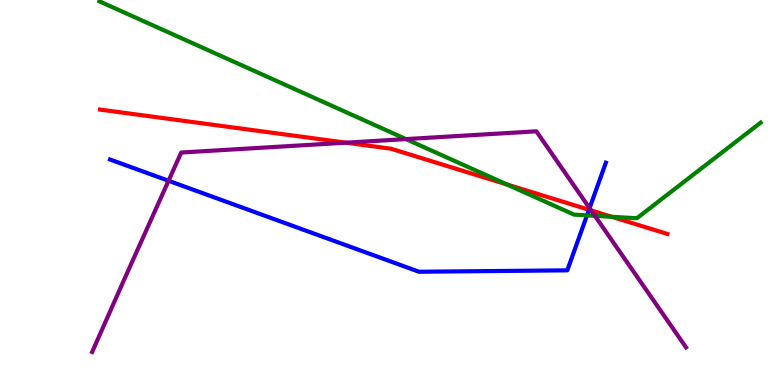[{'lines': ['blue', 'red'], 'intersections': [{'x': 7.6, 'y': 4.55}]}, {'lines': ['green', 'red'], 'intersections': [{'x': 6.54, 'y': 5.21}, {'x': 7.89, 'y': 4.37}]}, {'lines': ['purple', 'red'], 'intersections': [{'x': 4.47, 'y': 6.29}, {'x': 7.63, 'y': 4.53}]}, {'lines': ['blue', 'green'], 'intersections': [{'x': 7.57, 'y': 4.41}]}, {'lines': ['blue', 'purple'], 'intersections': [{'x': 2.17, 'y': 5.3}, {'x': 7.61, 'y': 4.59}]}, {'lines': ['green', 'purple'], 'intersections': [{'x': 5.24, 'y': 6.39}, {'x': 7.68, 'y': 4.39}]}]